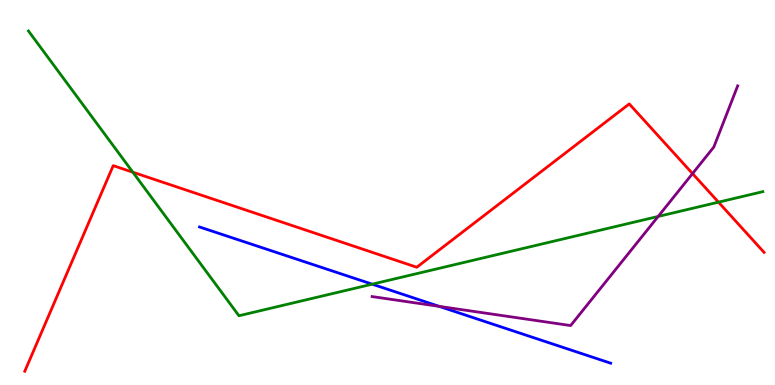[{'lines': ['blue', 'red'], 'intersections': []}, {'lines': ['green', 'red'], 'intersections': [{'x': 1.71, 'y': 5.53}, {'x': 9.27, 'y': 4.75}]}, {'lines': ['purple', 'red'], 'intersections': [{'x': 8.94, 'y': 5.49}]}, {'lines': ['blue', 'green'], 'intersections': [{'x': 4.8, 'y': 2.62}]}, {'lines': ['blue', 'purple'], 'intersections': [{'x': 5.67, 'y': 2.04}]}, {'lines': ['green', 'purple'], 'intersections': [{'x': 8.49, 'y': 4.38}]}]